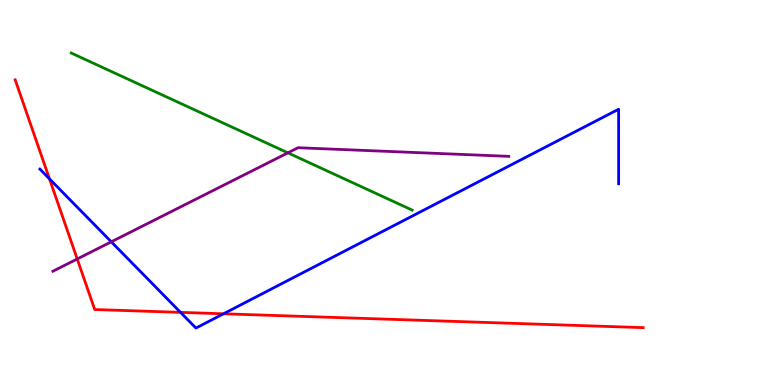[{'lines': ['blue', 'red'], 'intersections': [{'x': 0.639, 'y': 5.35}, {'x': 2.33, 'y': 1.89}, {'x': 2.88, 'y': 1.85}]}, {'lines': ['green', 'red'], 'intersections': []}, {'lines': ['purple', 'red'], 'intersections': [{'x': 0.996, 'y': 3.27}]}, {'lines': ['blue', 'green'], 'intersections': []}, {'lines': ['blue', 'purple'], 'intersections': [{'x': 1.44, 'y': 3.72}]}, {'lines': ['green', 'purple'], 'intersections': [{'x': 3.71, 'y': 6.03}]}]